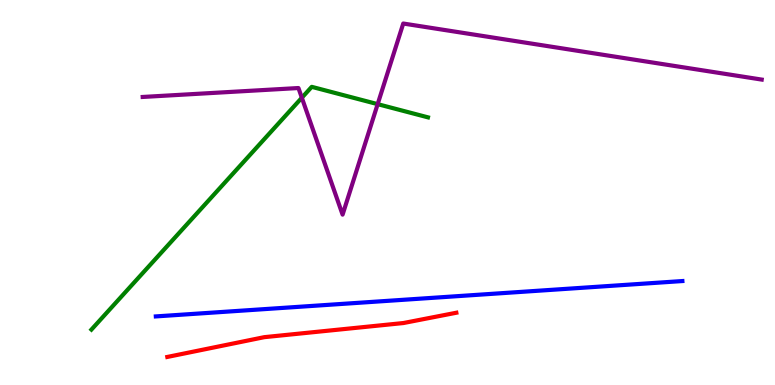[{'lines': ['blue', 'red'], 'intersections': []}, {'lines': ['green', 'red'], 'intersections': []}, {'lines': ['purple', 'red'], 'intersections': []}, {'lines': ['blue', 'green'], 'intersections': []}, {'lines': ['blue', 'purple'], 'intersections': []}, {'lines': ['green', 'purple'], 'intersections': [{'x': 3.89, 'y': 7.46}, {'x': 4.87, 'y': 7.29}]}]